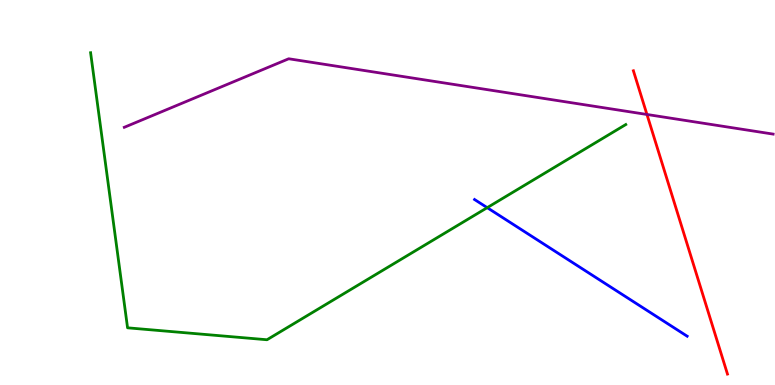[{'lines': ['blue', 'red'], 'intersections': []}, {'lines': ['green', 'red'], 'intersections': []}, {'lines': ['purple', 'red'], 'intersections': [{'x': 8.35, 'y': 7.03}]}, {'lines': ['blue', 'green'], 'intersections': [{'x': 6.29, 'y': 4.61}]}, {'lines': ['blue', 'purple'], 'intersections': []}, {'lines': ['green', 'purple'], 'intersections': []}]